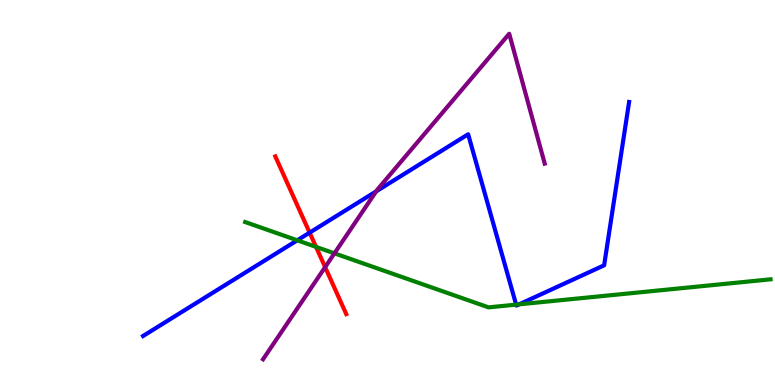[{'lines': ['blue', 'red'], 'intersections': [{'x': 4.0, 'y': 3.96}]}, {'lines': ['green', 'red'], 'intersections': [{'x': 4.08, 'y': 3.59}]}, {'lines': ['purple', 'red'], 'intersections': [{'x': 4.2, 'y': 3.06}]}, {'lines': ['blue', 'green'], 'intersections': [{'x': 3.84, 'y': 3.76}, {'x': 6.66, 'y': 2.09}, {'x': 6.7, 'y': 2.1}]}, {'lines': ['blue', 'purple'], 'intersections': [{'x': 4.85, 'y': 5.03}]}, {'lines': ['green', 'purple'], 'intersections': [{'x': 4.32, 'y': 3.42}]}]